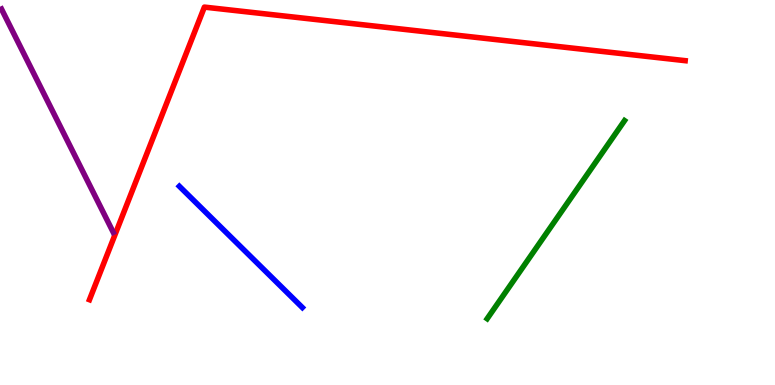[{'lines': ['blue', 'red'], 'intersections': []}, {'lines': ['green', 'red'], 'intersections': []}, {'lines': ['purple', 'red'], 'intersections': []}, {'lines': ['blue', 'green'], 'intersections': []}, {'lines': ['blue', 'purple'], 'intersections': []}, {'lines': ['green', 'purple'], 'intersections': []}]